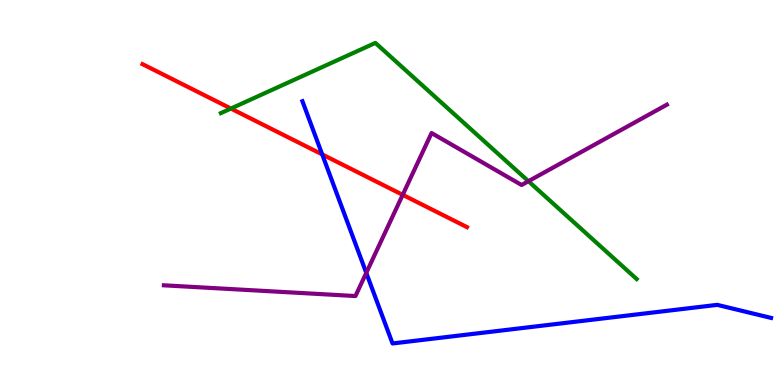[{'lines': ['blue', 'red'], 'intersections': [{'x': 4.16, 'y': 5.99}]}, {'lines': ['green', 'red'], 'intersections': [{'x': 2.98, 'y': 7.18}]}, {'lines': ['purple', 'red'], 'intersections': [{'x': 5.2, 'y': 4.94}]}, {'lines': ['blue', 'green'], 'intersections': []}, {'lines': ['blue', 'purple'], 'intersections': [{'x': 4.73, 'y': 2.91}]}, {'lines': ['green', 'purple'], 'intersections': [{'x': 6.82, 'y': 5.29}]}]